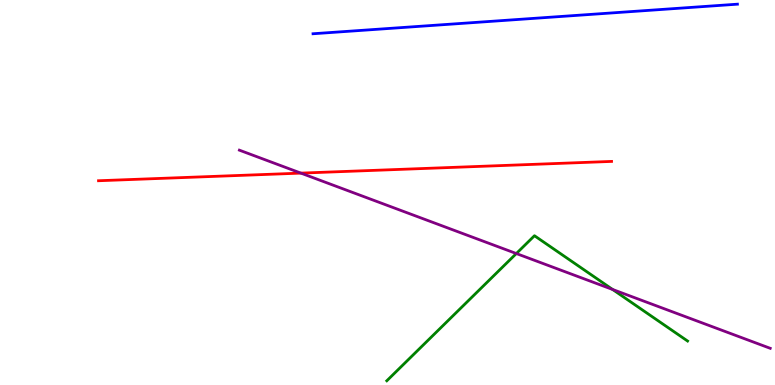[{'lines': ['blue', 'red'], 'intersections': []}, {'lines': ['green', 'red'], 'intersections': []}, {'lines': ['purple', 'red'], 'intersections': [{'x': 3.88, 'y': 5.5}]}, {'lines': ['blue', 'green'], 'intersections': []}, {'lines': ['blue', 'purple'], 'intersections': []}, {'lines': ['green', 'purple'], 'intersections': [{'x': 6.66, 'y': 3.41}, {'x': 7.9, 'y': 2.48}]}]